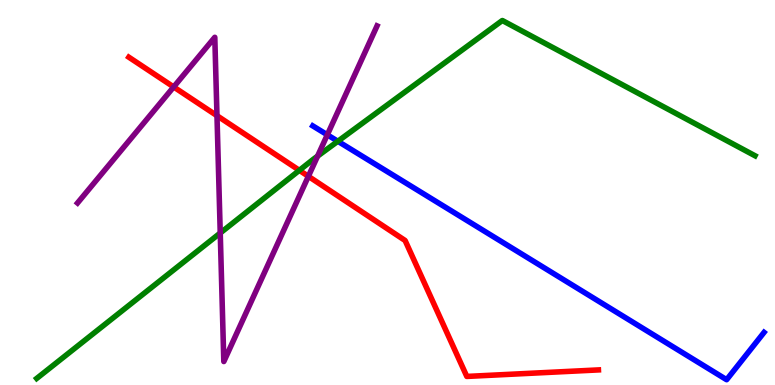[{'lines': ['blue', 'red'], 'intersections': []}, {'lines': ['green', 'red'], 'intersections': [{'x': 3.86, 'y': 5.58}]}, {'lines': ['purple', 'red'], 'intersections': [{'x': 2.24, 'y': 7.74}, {'x': 2.8, 'y': 7.0}, {'x': 3.98, 'y': 5.42}]}, {'lines': ['blue', 'green'], 'intersections': [{'x': 4.36, 'y': 6.33}]}, {'lines': ['blue', 'purple'], 'intersections': [{'x': 4.22, 'y': 6.5}]}, {'lines': ['green', 'purple'], 'intersections': [{'x': 2.84, 'y': 3.95}, {'x': 4.1, 'y': 5.94}]}]